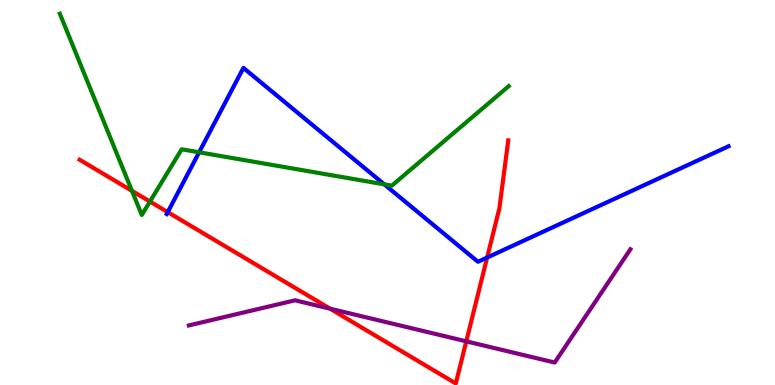[{'lines': ['blue', 'red'], 'intersections': [{'x': 2.16, 'y': 4.49}, {'x': 6.29, 'y': 3.31}]}, {'lines': ['green', 'red'], 'intersections': [{'x': 1.7, 'y': 5.04}, {'x': 1.93, 'y': 4.76}]}, {'lines': ['purple', 'red'], 'intersections': [{'x': 4.26, 'y': 1.98}, {'x': 6.02, 'y': 1.13}]}, {'lines': ['blue', 'green'], 'intersections': [{'x': 2.57, 'y': 6.04}, {'x': 4.96, 'y': 5.21}]}, {'lines': ['blue', 'purple'], 'intersections': []}, {'lines': ['green', 'purple'], 'intersections': []}]